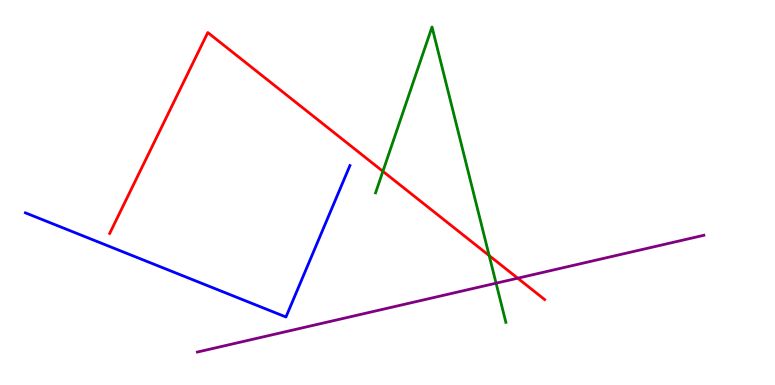[{'lines': ['blue', 'red'], 'intersections': []}, {'lines': ['green', 'red'], 'intersections': [{'x': 4.94, 'y': 5.55}, {'x': 6.31, 'y': 3.36}]}, {'lines': ['purple', 'red'], 'intersections': [{'x': 6.68, 'y': 2.77}]}, {'lines': ['blue', 'green'], 'intersections': []}, {'lines': ['blue', 'purple'], 'intersections': []}, {'lines': ['green', 'purple'], 'intersections': [{'x': 6.4, 'y': 2.64}]}]